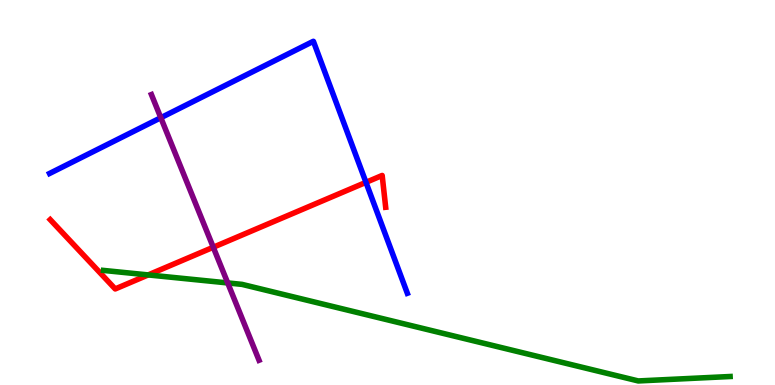[{'lines': ['blue', 'red'], 'intersections': [{'x': 4.72, 'y': 5.26}]}, {'lines': ['green', 'red'], 'intersections': [{'x': 1.91, 'y': 2.86}]}, {'lines': ['purple', 'red'], 'intersections': [{'x': 2.75, 'y': 3.58}]}, {'lines': ['blue', 'green'], 'intersections': []}, {'lines': ['blue', 'purple'], 'intersections': [{'x': 2.07, 'y': 6.94}]}, {'lines': ['green', 'purple'], 'intersections': [{'x': 2.94, 'y': 2.65}]}]